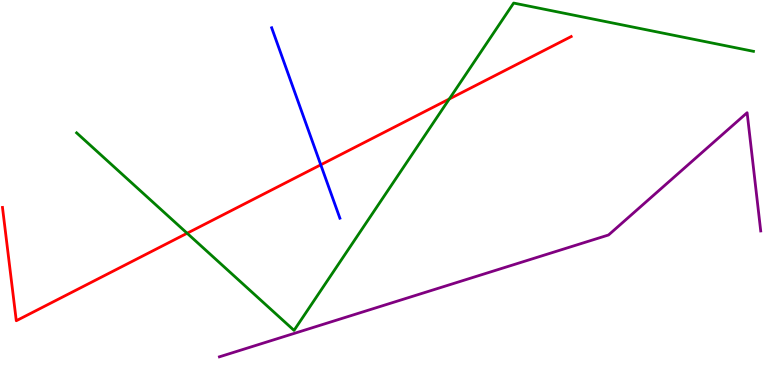[{'lines': ['blue', 'red'], 'intersections': [{'x': 4.14, 'y': 5.72}]}, {'lines': ['green', 'red'], 'intersections': [{'x': 2.41, 'y': 3.94}, {'x': 5.8, 'y': 7.43}]}, {'lines': ['purple', 'red'], 'intersections': []}, {'lines': ['blue', 'green'], 'intersections': []}, {'lines': ['blue', 'purple'], 'intersections': []}, {'lines': ['green', 'purple'], 'intersections': []}]